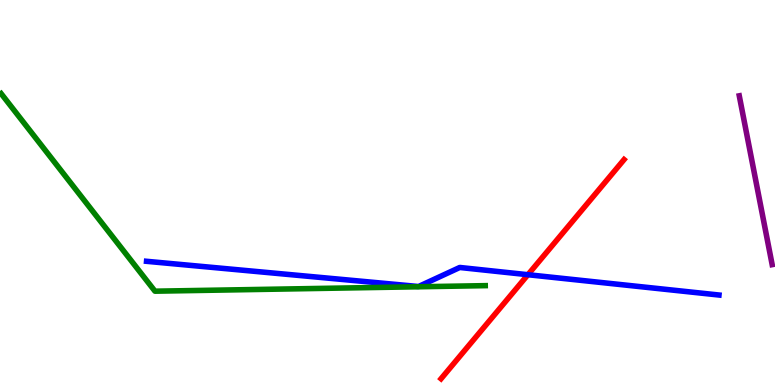[{'lines': ['blue', 'red'], 'intersections': [{'x': 6.81, 'y': 2.86}]}, {'lines': ['green', 'red'], 'intersections': []}, {'lines': ['purple', 'red'], 'intersections': []}, {'lines': ['blue', 'green'], 'intersections': []}, {'lines': ['blue', 'purple'], 'intersections': []}, {'lines': ['green', 'purple'], 'intersections': []}]